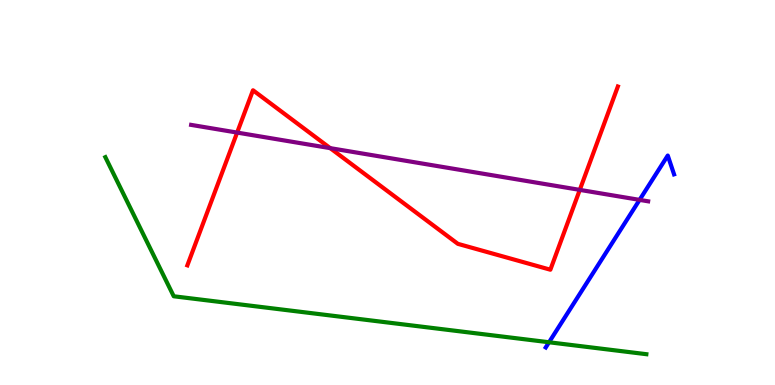[{'lines': ['blue', 'red'], 'intersections': []}, {'lines': ['green', 'red'], 'intersections': []}, {'lines': ['purple', 'red'], 'intersections': [{'x': 3.06, 'y': 6.56}, {'x': 4.26, 'y': 6.15}, {'x': 7.48, 'y': 5.07}]}, {'lines': ['blue', 'green'], 'intersections': [{'x': 7.08, 'y': 1.11}]}, {'lines': ['blue', 'purple'], 'intersections': [{'x': 8.25, 'y': 4.81}]}, {'lines': ['green', 'purple'], 'intersections': []}]